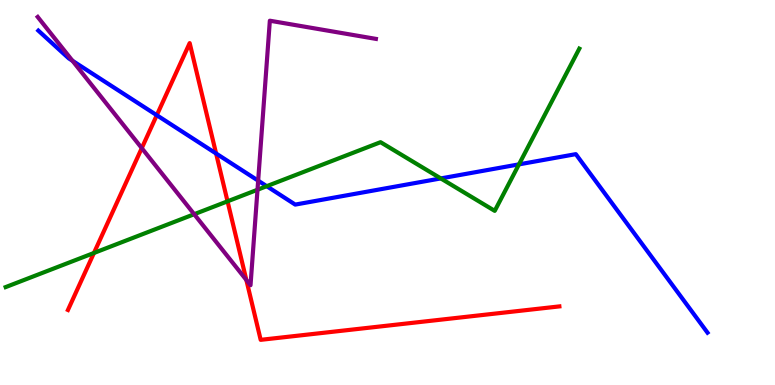[{'lines': ['blue', 'red'], 'intersections': [{'x': 2.02, 'y': 7.01}, {'x': 2.79, 'y': 6.01}]}, {'lines': ['green', 'red'], 'intersections': [{'x': 1.21, 'y': 3.43}, {'x': 2.94, 'y': 4.77}]}, {'lines': ['purple', 'red'], 'intersections': [{'x': 1.83, 'y': 6.15}, {'x': 3.18, 'y': 2.73}]}, {'lines': ['blue', 'green'], 'intersections': [{'x': 3.44, 'y': 5.16}, {'x': 5.69, 'y': 5.37}, {'x': 6.7, 'y': 5.73}]}, {'lines': ['blue', 'purple'], 'intersections': [{'x': 0.935, 'y': 8.42}, {'x': 3.33, 'y': 5.31}]}, {'lines': ['green', 'purple'], 'intersections': [{'x': 2.51, 'y': 4.44}, {'x': 3.32, 'y': 5.07}]}]